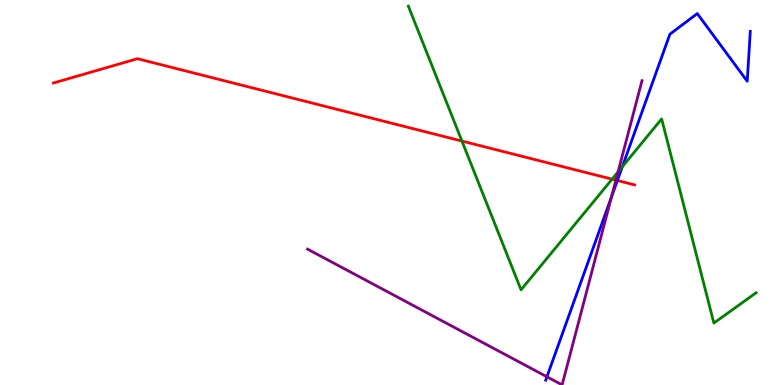[{'lines': ['blue', 'red'], 'intersections': [{'x': 7.97, 'y': 5.31}]}, {'lines': ['green', 'red'], 'intersections': [{'x': 5.96, 'y': 6.34}, {'x': 7.9, 'y': 5.35}]}, {'lines': ['purple', 'red'], 'intersections': [{'x': 7.95, 'y': 5.32}]}, {'lines': ['blue', 'green'], 'intersections': [{'x': 8.03, 'y': 5.67}]}, {'lines': ['blue', 'purple'], 'intersections': [{'x': 7.06, 'y': 0.213}, {'x': 7.89, 'y': 4.88}]}, {'lines': ['green', 'purple'], 'intersections': [{'x': 7.97, 'y': 5.53}]}]